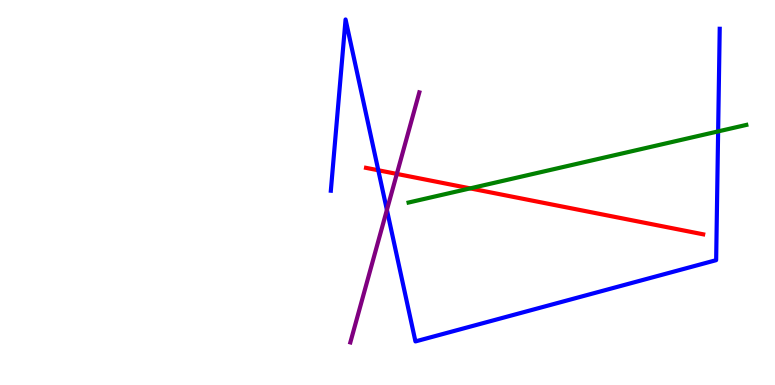[{'lines': ['blue', 'red'], 'intersections': [{'x': 4.88, 'y': 5.58}]}, {'lines': ['green', 'red'], 'intersections': [{'x': 6.07, 'y': 5.11}]}, {'lines': ['purple', 'red'], 'intersections': [{'x': 5.12, 'y': 5.48}]}, {'lines': ['blue', 'green'], 'intersections': [{'x': 9.27, 'y': 6.59}]}, {'lines': ['blue', 'purple'], 'intersections': [{'x': 4.99, 'y': 4.55}]}, {'lines': ['green', 'purple'], 'intersections': []}]